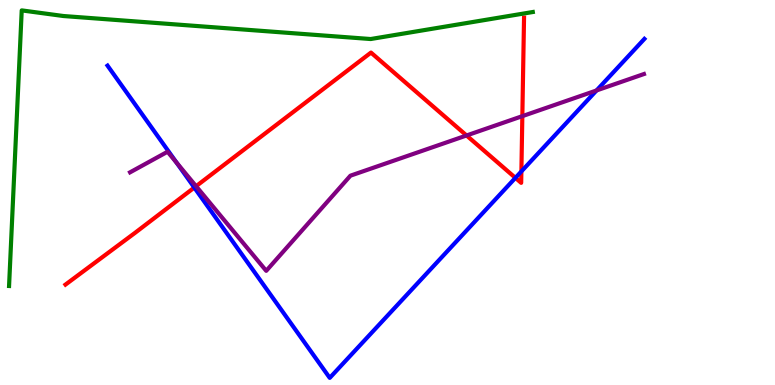[{'lines': ['blue', 'red'], 'intersections': [{'x': 2.51, 'y': 5.13}, {'x': 6.65, 'y': 5.38}, {'x': 6.73, 'y': 5.55}]}, {'lines': ['green', 'red'], 'intersections': []}, {'lines': ['purple', 'red'], 'intersections': [{'x': 2.53, 'y': 5.16}, {'x': 6.02, 'y': 6.48}, {'x': 6.74, 'y': 6.98}]}, {'lines': ['blue', 'green'], 'intersections': []}, {'lines': ['blue', 'purple'], 'intersections': [{'x': 2.28, 'y': 5.78}, {'x': 7.7, 'y': 7.65}]}, {'lines': ['green', 'purple'], 'intersections': []}]